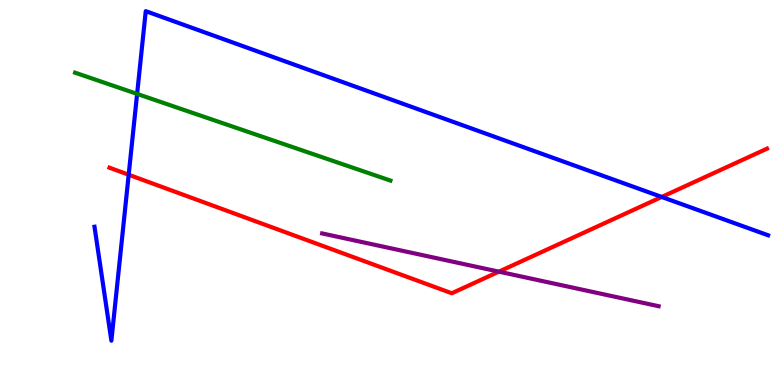[{'lines': ['blue', 'red'], 'intersections': [{'x': 1.66, 'y': 5.46}, {'x': 8.54, 'y': 4.88}]}, {'lines': ['green', 'red'], 'intersections': []}, {'lines': ['purple', 'red'], 'intersections': [{'x': 6.44, 'y': 2.94}]}, {'lines': ['blue', 'green'], 'intersections': [{'x': 1.77, 'y': 7.56}]}, {'lines': ['blue', 'purple'], 'intersections': []}, {'lines': ['green', 'purple'], 'intersections': []}]